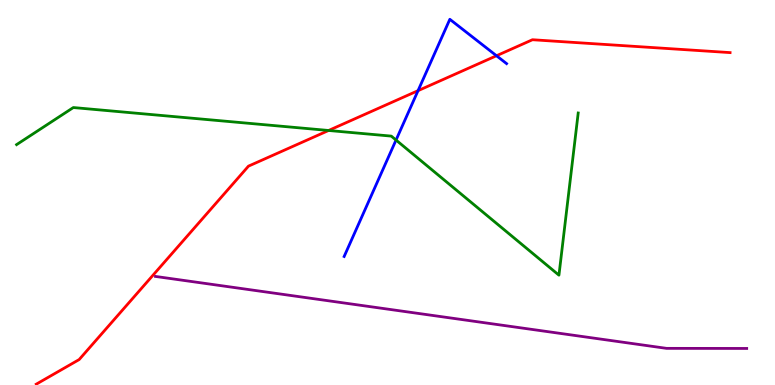[{'lines': ['blue', 'red'], 'intersections': [{'x': 5.39, 'y': 7.64}, {'x': 6.41, 'y': 8.55}]}, {'lines': ['green', 'red'], 'intersections': [{'x': 4.24, 'y': 6.61}]}, {'lines': ['purple', 'red'], 'intersections': []}, {'lines': ['blue', 'green'], 'intersections': [{'x': 5.11, 'y': 6.36}]}, {'lines': ['blue', 'purple'], 'intersections': []}, {'lines': ['green', 'purple'], 'intersections': []}]